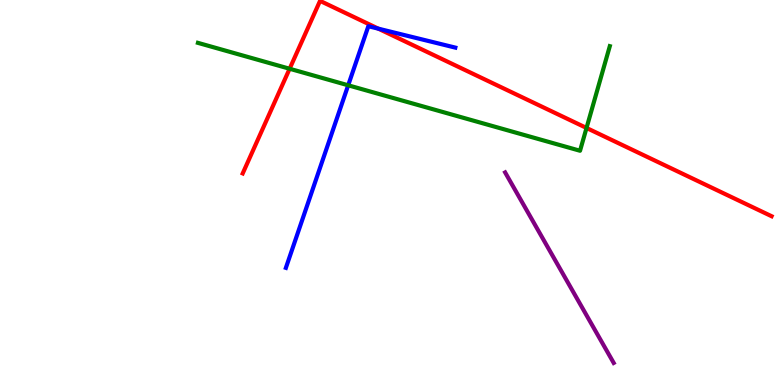[{'lines': ['blue', 'red'], 'intersections': [{'x': 4.88, 'y': 9.26}]}, {'lines': ['green', 'red'], 'intersections': [{'x': 3.74, 'y': 8.21}, {'x': 7.57, 'y': 6.68}]}, {'lines': ['purple', 'red'], 'intersections': []}, {'lines': ['blue', 'green'], 'intersections': [{'x': 4.49, 'y': 7.78}]}, {'lines': ['blue', 'purple'], 'intersections': []}, {'lines': ['green', 'purple'], 'intersections': []}]